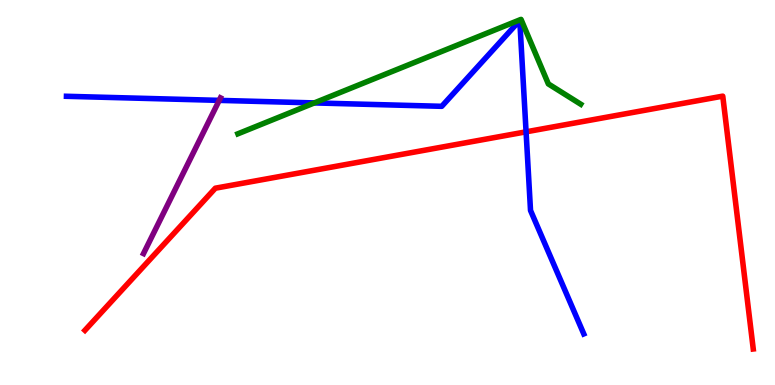[{'lines': ['blue', 'red'], 'intersections': [{'x': 6.79, 'y': 6.58}]}, {'lines': ['green', 'red'], 'intersections': []}, {'lines': ['purple', 'red'], 'intersections': []}, {'lines': ['blue', 'green'], 'intersections': [{'x': 4.06, 'y': 7.33}]}, {'lines': ['blue', 'purple'], 'intersections': [{'x': 2.83, 'y': 7.39}]}, {'lines': ['green', 'purple'], 'intersections': []}]